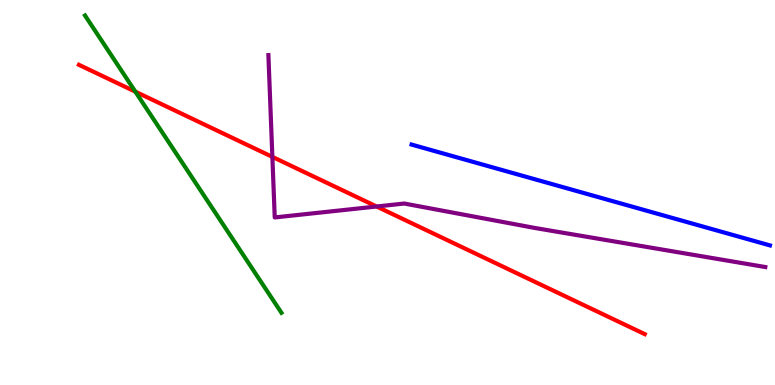[{'lines': ['blue', 'red'], 'intersections': []}, {'lines': ['green', 'red'], 'intersections': [{'x': 1.75, 'y': 7.62}]}, {'lines': ['purple', 'red'], 'intersections': [{'x': 3.51, 'y': 5.93}, {'x': 4.86, 'y': 4.64}]}, {'lines': ['blue', 'green'], 'intersections': []}, {'lines': ['blue', 'purple'], 'intersections': []}, {'lines': ['green', 'purple'], 'intersections': []}]